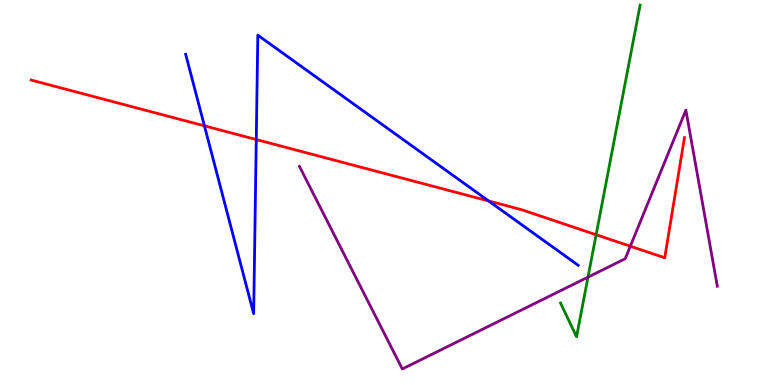[{'lines': ['blue', 'red'], 'intersections': [{'x': 2.64, 'y': 6.73}, {'x': 3.31, 'y': 6.38}, {'x': 6.3, 'y': 4.78}]}, {'lines': ['green', 'red'], 'intersections': [{'x': 7.69, 'y': 3.9}]}, {'lines': ['purple', 'red'], 'intersections': [{'x': 8.13, 'y': 3.6}]}, {'lines': ['blue', 'green'], 'intersections': []}, {'lines': ['blue', 'purple'], 'intersections': []}, {'lines': ['green', 'purple'], 'intersections': [{'x': 7.59, 'y': 2.8}]}]